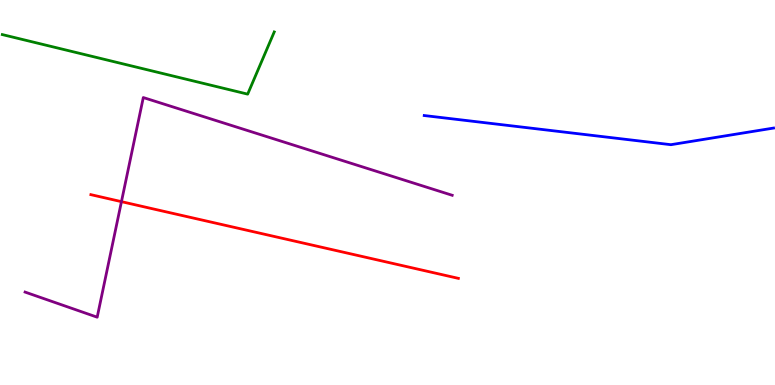[{'lines': ['blue', 'red'], 'intersections': []}, {'lines': ['green', 'red'], 'intersections': []}, {'lines': ['purple', 'red'], 'intersections': [{'x': 1.57, 'y': 4.76}]}, {'lines': ['blue', 'green'], 'intersections': []}, {'lines': ['blue', 'purple'], 'intersections': []}, {'lines': ['green', 'purple'], 'intersections': []}]